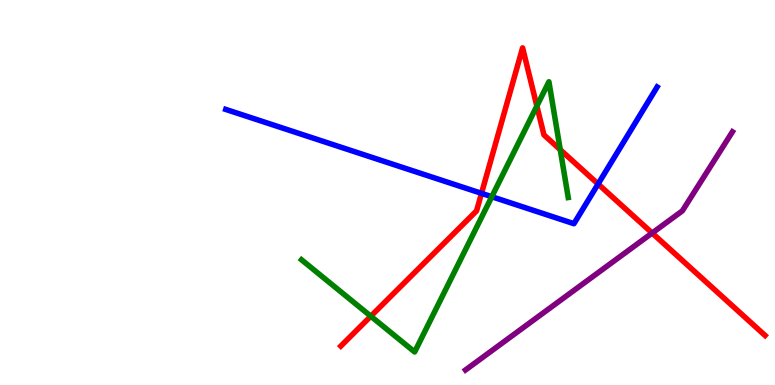[{'lines': ['blue', 'red'], 'intersections': [{'x': 6.21, 'y': 4.98}, {'x': 7.72, 'y': 5.22}]}, {'lines': ['green', 'red'], 'intersections': [{'x': 4.78, 'y': 1.79}, {'x': 6.93, 'y': 7.25}, {'x': 7.23, 'y': 6.11}]}, {'lines': ['purple', 'red'], 'intersections': [{'x': 8.41, 'y': 3.95}]}, {'lines': ['blue', 'green'], 'intersections': [{'x': 6.35, 'y': 4.89}]}, {'lines': ['blue', 'purple'], 'intersections': []}, {'lines': ['green', 'purple'], 'intersections': []}]